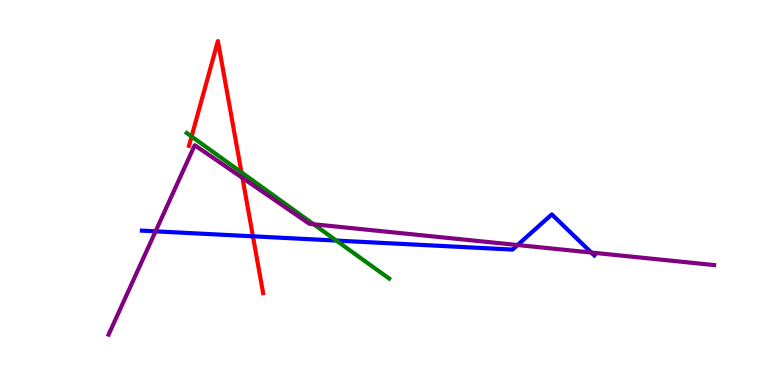[{'lines': ['blue', 'red'], 'intersections': [{'x': 3.26, 'y': 3.86}]}, {'lines': ['green', 'red'], 'intersections': [{'x': 2.47, 'y': 6.45}, {'x': 3.12, 'y': 5.52}]}, {'lines': ['purple', 'red'], 'intersections': [{'x': 3.13, 'y': 5.38}]}, {'lines': ['blue', 'green'], 'intersections': [{'x': 4.34, 'y': 3.75}]}, {'lines': ['blue', 'purple'], 'intersections': [{'x': 2.01, 'y': 3.99}, {'x': 6.68, 'y': 3.64}, {'x': 7.63, 'y': 3.44}]}, {'lines': ['green', 'purple'], 'intersections': [{'x': 4.05, 'y': 4.18}]}]